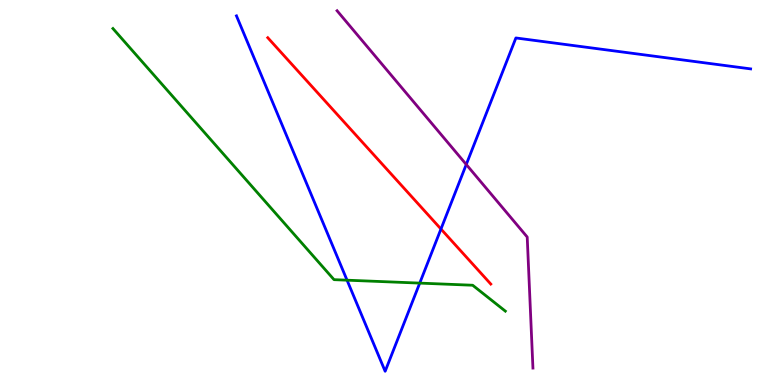[{'lines': ['blue', 'red'], 'intersections': [{'x': 5.69, 'y': 4.05}]}, {'lines': ['green', 'red'], 'intersections': []}, {'lines': ['purple', 'red'], 'intersections': []}, {'lines': ['blue', 'green'], 'intersections': [{'x': 4.48, 'y': 2.72}, {'x': 5.42, 'y': 2.65}]}, {'lines': ['blue', 'purple'], 'intersections': [{'x': 6.02, 'y': 5.73}]}, {'lines': ['green', 'purple'], 'intersections': []}]